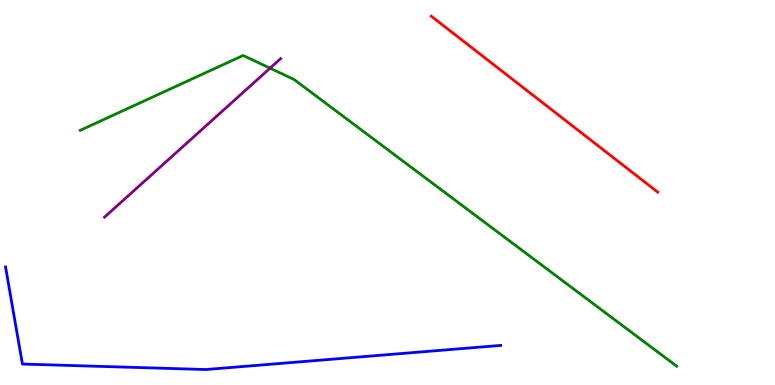[{'lines': ['blue', 'red'], 'intersections': []}, {'lines': ['green', 'red'], 'intersections': []}, {'lines': ['purple', 'red'], 'intersections': []}, {'lines': ['blue', 'green'], 'intersections': []}, {'lines': ['blue', 'purple'], 'intersections': []}, {'lines': ['green', 'purple'], 'intersections': [{'x': 3.48, 'y': 8.23}]}]